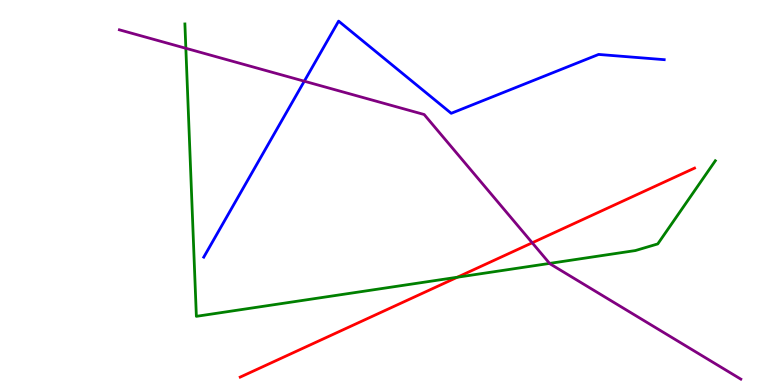[{'lines': ['blue', 'red'], 'intersections': []}, {'lines': ['green', 'red'], 'intersections': [{'x': 5.9, 'y': 2.8}]}, {'lines': ['purple', 'red'], 'intersections': [{'x': 6.87, 'y': 3.69}]}, {'lines': ['blue', 'green'], 'intersections': []}, {'lines': ['blue', 'purple'], 'intersections': [{'x': 3.93, 'y': 7.89}]}, {'lines': ['green', 'purple'], 'intersections': [{'x': 2.4, 'y': 8.75}, {'x': 7.09, 'y': 3.16}]}]